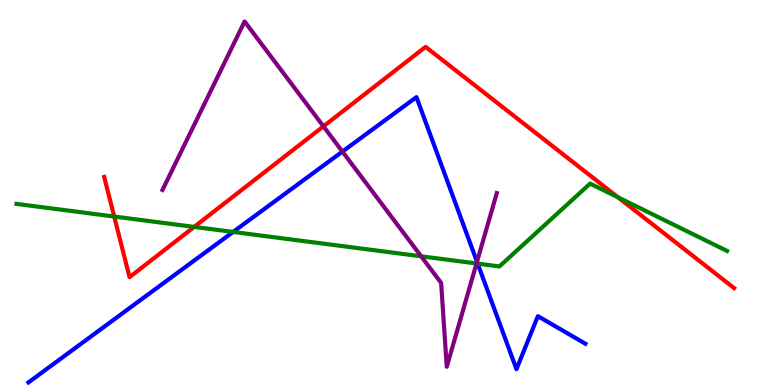[{'lines': ['blue', 'red'], 'intersections': []}, {'lines': ['green', 'red'], 'intersections': [{'x': 1.47, 'y': 4.38}, {'x': 2.51, 'y': 4.11}, {'x': 7.98, 'y': 4.87}]}, {'lines': ['purple', 'red'], 'intersections': [{'x': 4.17, 'y': 6.72}]}, {'lines': ['blue', 'green'], 'intersections': [{'x': 3.01, 'y': 3.98}, {'x': 6.16, 'y': 3.15}]}, {'lines': ['blue', 'purple'], 'intersections': [{'x': 4.42, 'y': 6.06}, {'x': 6.15, 'y': 3.2}]}, {'lines': ['green', 'purple'], 'intersections': [{'x': 5.43, 'y': 3.34}, {'x': 6.15, 'y': 3.16}]}]